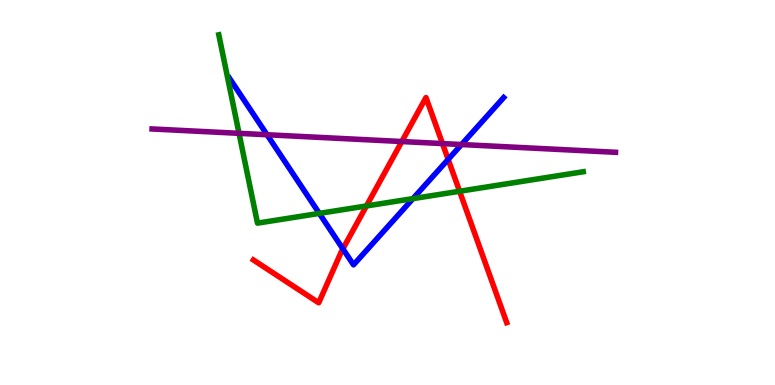[{'lines': ['blue', 'red'], 'intersections': [{'x': 4.42, 'y': 3.54}, {'x': 5.78, 'y': 5.86}]}, {'lines': ['green', 'red'], 'intersections': [{'x': 4.73, 'y': 4.65}, {'x': 5.93, 'y': 5.03}]}, {'lines': ['purple', 'red'], 'intersections': [{'x': 5.18, 'y': 6.32}, {'x': 5.71, 'y': 6.27}]}, {'lines': ['blue', 'green'], 'intersections': [{'x': 4.12, 'y': 4.46}, {'x': 5.33, 'y': 4.84}]}, {'lines': ['blue', 'purple'], 'intersections': [{'x': 3.45, 'y': 6.5}, {'x': 5.95, 'y': 6.25}]}, {'lines': ['green', 'purple'], 'intersections': [{'x': 3.08, 'y': 6.54}]}]